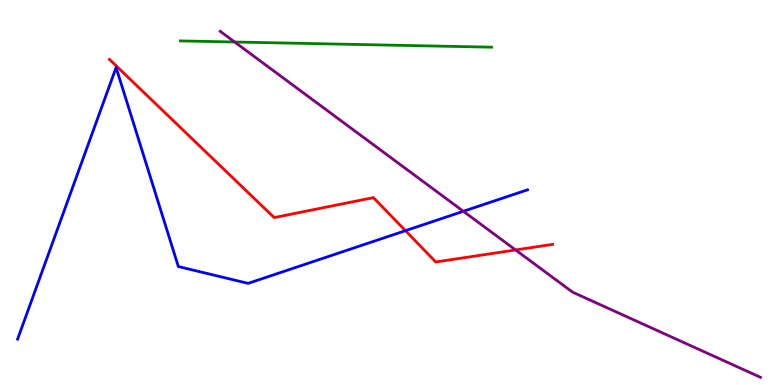[{'lines': ['blue', 'red'], 'intersections': [{'x': 5.23, 'y': 4.01}]}, {'lines': ['green', 'red'], 'intersections': []}, {'lines': ['purple', 'red'], 'intersections': [{'x': 6.65, 'y': 3.51}]}, {'lines': ['blue', 'green'], 'intersections': []}, {'lines': ['blue', 'purple'], 'intersections': [{'x': 5.98, 'y': 4.51}]}, {'lines': ['green', 'purple'], 'intersections': [{'x': 3.03, 'y': 8.91}]}]